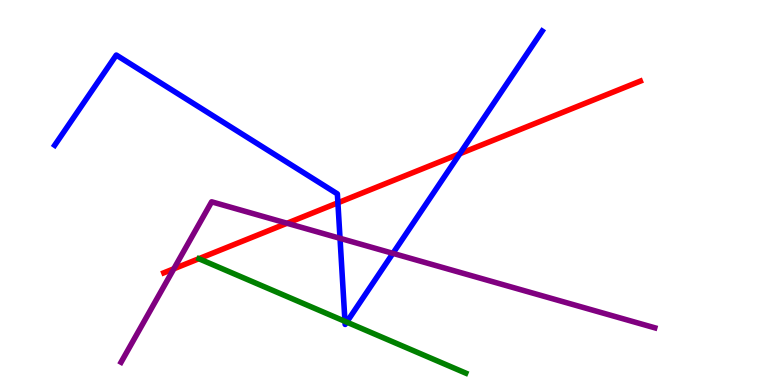[{'lines': ['blue', 'red'], 'intersections': [{'x': 4.36, 'y': 4.73}, {'x': 5.93, 'y': 6.01}]}, {'lines': ['green', 'red'], 'intersections': []}, {'lines': ['purple', 'red'], 'intersections': [{'x': 2.24, 'y': 3.02}, {'x': 3.7, 'y': 4.2}]}, {'lines': ['blue', 'green'], 'intersections': [{'x': 4.45, 'y': 1.65}, {'x': 4.47, 'y': 1.63}]}, {'lines': ['blue', 'purple'], 'intersections': [{'x': 4.39, 'y': 3.81}, {'x': 5.07, 'y': 3.42}]}, {'lines': ['green', 'purple'], 'intersections': []}]